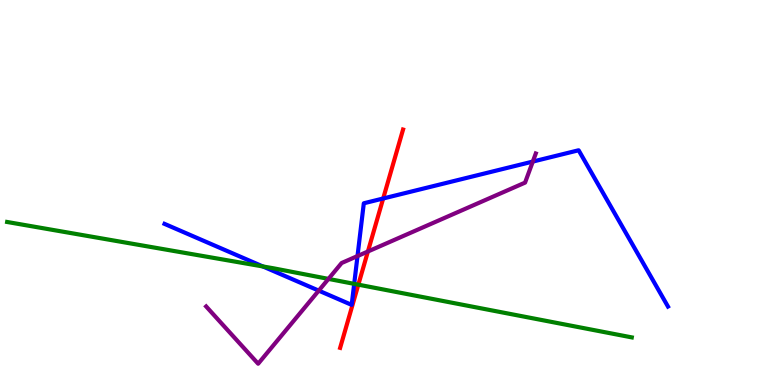[{'lines': ['blue', 'red'], 'intersections': [{'x': 4.94, 'y': 4.84}]}, {'lines': ['green', 'red'], 'intersections': [{'x': 4.62, 'y': 2.61}]}, {'lines': ['purple', 'red'], 'intersections': [{'x': 4.75, 'y': 3.47}]}, {'lines': ['blue', 'green'], 'intersections': [{'x': 3.39, 'y': 3.08}, {'x': 4.57, 'y': 2.63}]}, {'lines': ['blue', 'purple'], 'intersections': [{'x': 4.11, 'y': 2.45}, {'x': 4.61, 'y': 3.35}, {'x': 6.88, 'y': 5.8}]}, {'lines': ['green', 'purple'], 'intersections': [{'x': 4.24, 'y': 2.76}]}]